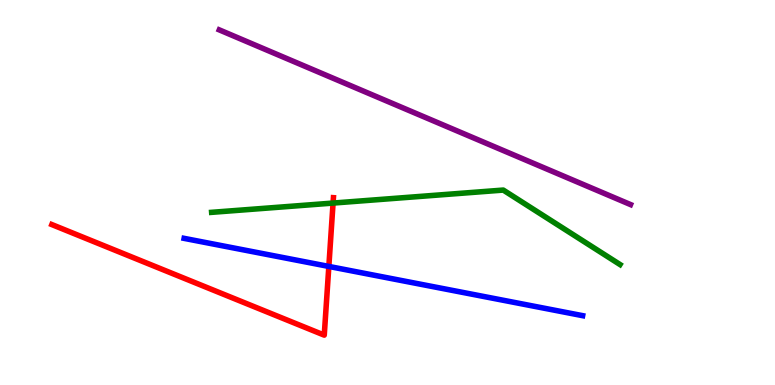[{'lines': ['blue', 'red'], 'intersections': [{'x': 4.24, 'y': 3.08}]}, {'lines': ['green', 'red'], 'intersections': [{'x': 4.3, 'y': 4.73}]}, {'lines': ['purple', 'red'], 'intersections': []}, {'lines': ['blue', 'green'], 'intersections': []}, {'lines': ['blue', 'purple'], 'intersections': []}, {'lines': ['green', 'purple'], 'intersections': []}]